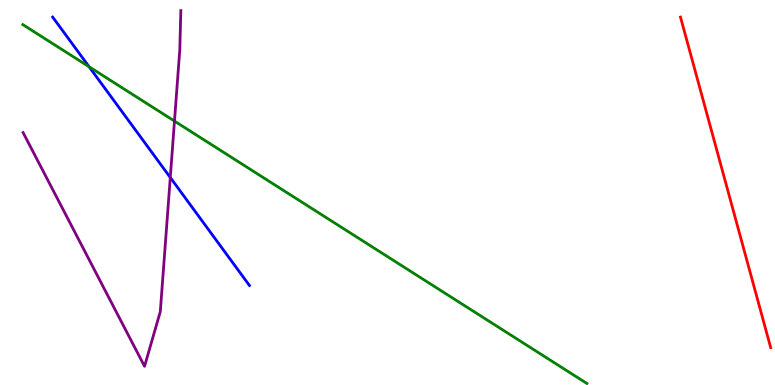[{'lines': ['blue', 'red'], 'intersections': []}, {'lines': ['green', 'red'], 'intersections': []}, {'lines': ['purple', 'red'], 'intersections': []}, {'lines': ['blue', 'green'], 'intersections': [{'x': 1.15, 'y': 8.27}]}, {'lines': ['blue', 'purple'], 'intersections': [{'x': 2.2, 'y': 5.39}]}, {'lines': ['green', 'purple'], 'intersections': [{'x': 2.25, 'y': 6.85}]}]